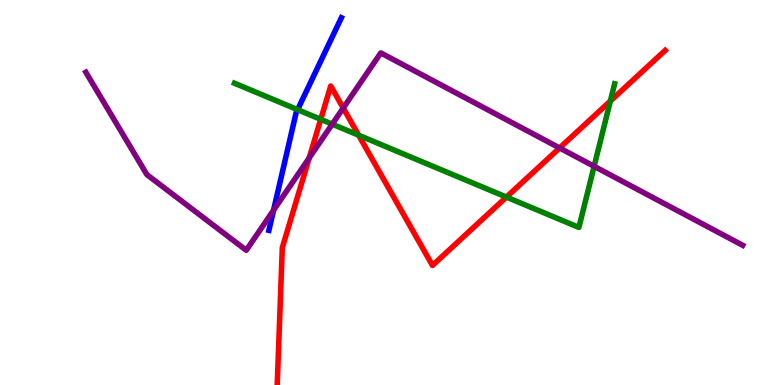[{'lines': ['blue', 'red'], 'intersections': []}, {'lines': ['green', 'red'], 'intersections': [{'x': 4.14, 'y': 6.9}, {'x': 4.63, 'y': 6.49}, {'x': 6.53, 'y': 4.88}, {'x': 7.88, 'y': 7.38}]}, {'lines': ['purple', 'red'], 'intersections': [{'x': 3.99, 'y': 5.9}, {'x': 4.43, 'y': 7.19}, {'x': 7.22, 'y': 6.16}]}, {'lines': ['blue', 'green'], 'intersections': [{'x': 3.84, 'y': 7.15}]}, {'lines': ['blue', 'purple'], 'intersections': [{'x': 3.53, 'y': 4.54}]}, {'lines': ['green', 'purple'], 'intersections': [{'x': 4.29, 'y': 6.78}, {'x': 7.67, 'y': 5.68}]}]